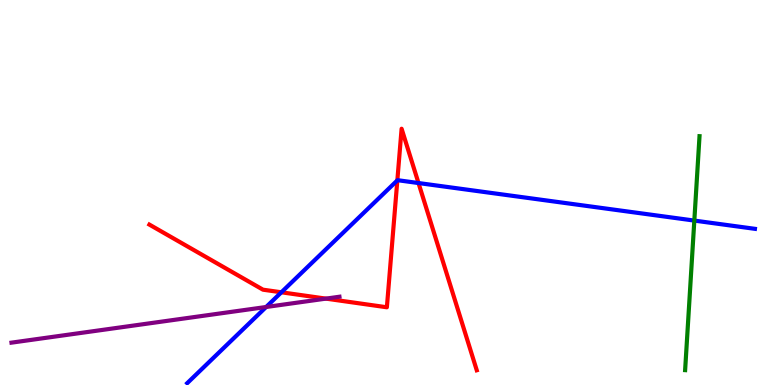[{'lines': ['blue', 'red'], 'intersections': [{'x': 3.63, 'y': 2.41}, {'x': 5.13, 'y': 5.31}, {'x': 5.4, 'y': 5.25}]}, {'lines': ['green', 'red'], 'intersections': []}, {'lines': ['purple', 'red'], 'intersections': [{'x': 4.21, 'y': 2.24}]}, {'lines': ['blue', 'green'], 'intersections': [{'x': 8.96, 'y': 4.27}]}, {'lines': ['blue', 'purple'], 'intersections': [{'x': 3.43, 'y': 2.03}]}, {'lines': ['green', 'purple'], 'intersections': []}]